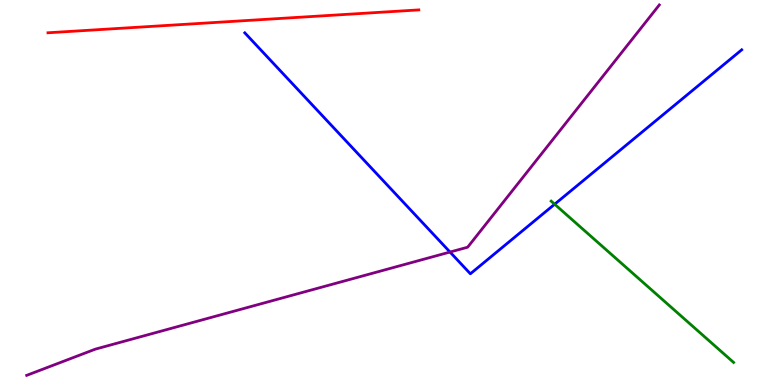[{'lines': ['blue', 'red'], 'intersections': []}, {'lines': ['green', 'red'], 'intersections': []}, {'lines': ['purple', 'red'], 'intersections': []}, {'lines': ['blue', 'green'], 'intersections': [{'x': 7.16, 'y': 4.7}]}, {'lines': ['blue', 'purple'], 'intersections': [{'x': 5.81, 'y': 3.45}]}, {'lines': ['green', 'purple'], 'intersections': []}]